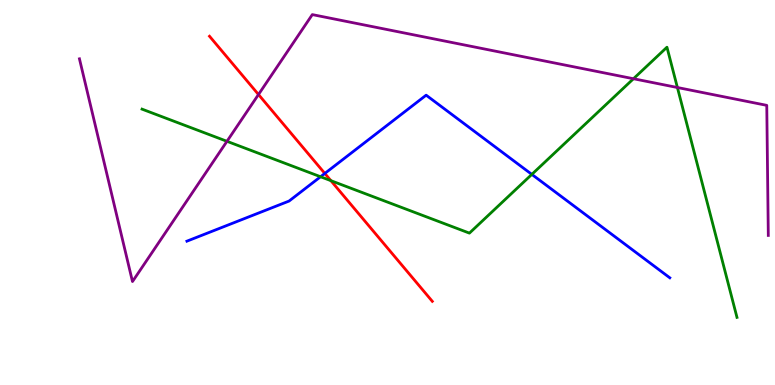[{'lines': ['blue', 'red'], 'intersections': [{'x': 4.19, 'y': 5.5}]}, {'lines': ['green', 'red'], 'intersections': [{'x': 4.27, 'y': 5.31}]}, {'lines': ['purple', 'red'], 'intersections': [{'x': 3.34, 'y': 7.54}]}, {'lines': ['blue', 'green'], 'intersections': [{'x': 4.14, 'y': 5.41}, {'x': 6.86, 'y': 5.47}]}, {'lines': ['blue', 'purple'], 'intersections': []}, {'lines': ['green', 'purple'], 'intersections': [{'x': 2.93, 'y': 6.33}, {'x': 8.17, 'y': 7.95}, {'x': 8.74, 'y': 7.73}]}]